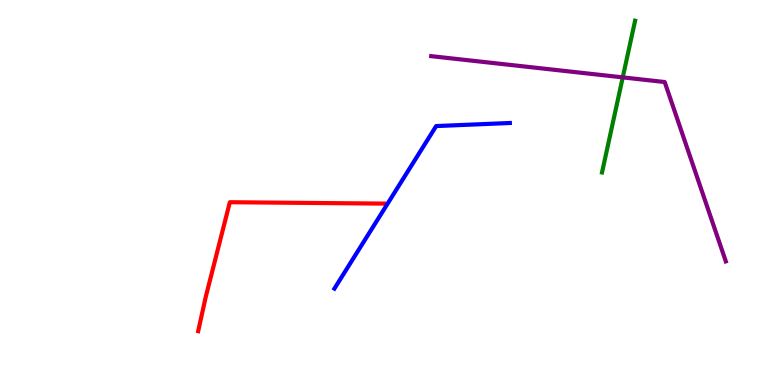[{'lines': ['blue', 'red'], 'intersections': []}, {'lines': ['green', 'red'], 'intersections': []}, {'lines': ['purple', 'red'], 'intersections': []}, {'lines': ['blue', 'green'], 'intersections': []}, {'lines': ['blue', 'purple'], 'intersections': []}, {'lines': ['green', 'purple'], 'intersections': [{'x': 8.04, 'y': 7.99}]}]